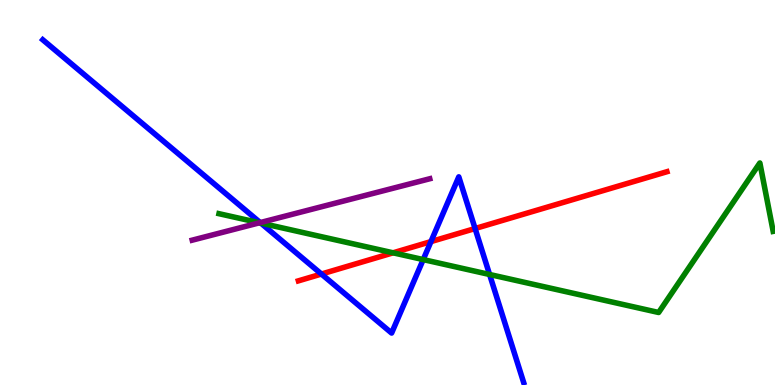[{'lines': ['blue', 'red'], 'intersections': [{'x': 4.15, 'y': 2.88}, {'x': 5.56, 'y': 3.72}, {'x': 6.13, 'y': 4.06}]}, {'lines': ['green', 'red'], 'intersections': [{'x': 5.07, 'y': 3.43}]}, {'lines': ['purple', 'red'], 'intersections': []}, {'lines': ['blue', 'green'], 'intersections': [{'x': 3.37, 'y': 4.21}, {'x': 5.46, 'y': 3.26}, {'x': 6.32, 'y': 2.87}]}, {'lines': ['blue', 'purple'], 'intersections': [{'x': 3.36, 'y': 4.22}]}, {'lines': ['green', 'purple'], 'intersections': [{'x': 3.35, 'y': 4.21}]}]